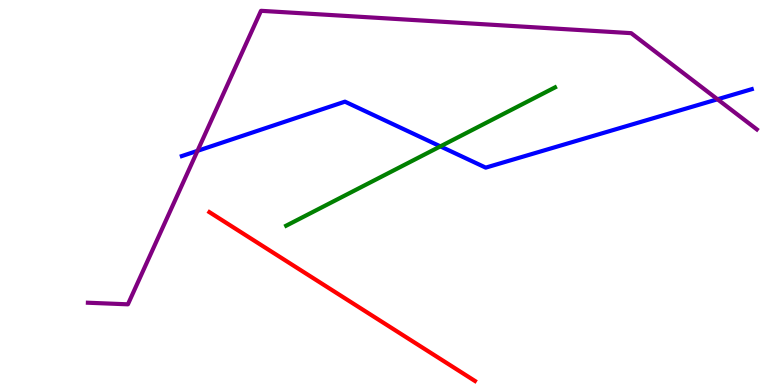[{'lines': ['blue', 'red'], 'intersections': []}, {'lines': ['green', 'red'], 'intersections': []}, {'lines': ['purple', 'red'], 'intersections': []}, {'lines': ['blue', 'green'], 'intersections': [{'x': 5.68, 'y': 6.2}]}, {'lines': ['blue', 'purple'], 'intersections': [{'x': 2.55, 'y': 6.08}, {'x': 9.26, 'y': 7.42}]}, {'lines': ['green', 'purple'], 'intersections': []}]